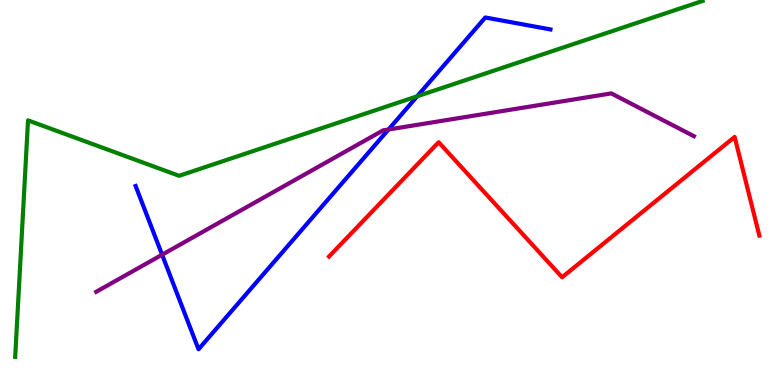[{'lines': ['blue', 'red'], 'intersections': []}, {'lines': ['green', 'red'], 'intersections': []}, {'lines': ['purple', 'red'], 'intersections': []}, {'lines': ['blue', 'green'], 'intersections': [{'x': 5.38, 'y': 7.5}]}, {'lines': ['blue', 'purple'], 'intersections': [{'x': 2.09, 'y': 3.38}, {'x': 5.01, 'y': 6.64}]}, {'lines': ['green', 'purple'], 'intersections': []}]